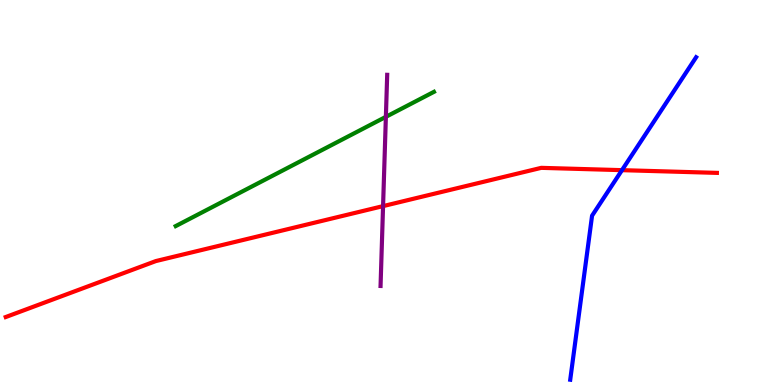[{'lines': ['blue', 'red'], 'intersections': [{'x': 8.03, 'y': 5.58}]}, {'lines': ['green', 'red'], 'intersections': []}, {'lines': ['purple', 'red'], 'intersections': [{'x': 4.94, 'y': 4.65}]}, {'lines': ['blue', 'green'], 'intersections': []}, {'lines': ['blue', 'purple'], 'intersections': []}, {'lines': ['green', 'purple'], 'intersections': [{'x': 4.98, 'y': 6.97}]}]